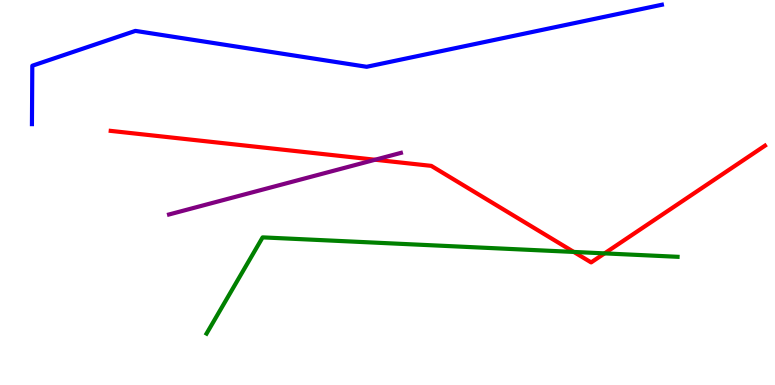[{'lines': ['blue', 'red'], 'intersections': []}, {'lines': ['green', 'red'], 'intersections': [{'x': 7.4, 'y': 3.46}, {'x': 7.8, 'y': 3.42}]}, {'lines': ['purple', 'red'], 'intersections': [{'x': 4.84, 'y': 5.85}]}, {'lines': ['blue', 'green'], 'intersections': []}, {'lines': ['blue', 'purple'], 'intersections': []}, {'lines': ['green', 'purple'], 'intersections': []}]